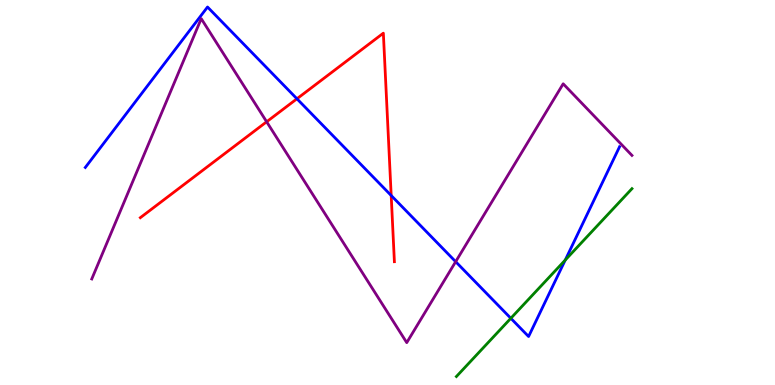[{'lines': ['blue', 'red'], 'intersections': [{'x': 3.83, 'y': 7.43}, {'x': 5.05, 'y': 4.92}]}, {'lines': ['green', 'red'], 'intersections': []}, {'lines': ['purple', 'red'], 'intersections': [{'x': 3.44, 'y': 6.84}]}, {'lines': ['blue', 'green'], 'intersections': [{'x': 6.59, 'y': 1.73}, {'x': 7.29, 'y': 3.25}]}, {'lines': ['blue', 'purple'], 'intersections': [{'x': 5.88, 'y': 3.2}]}, {'lines': ['green', 'purple'], 'intersections': []}]